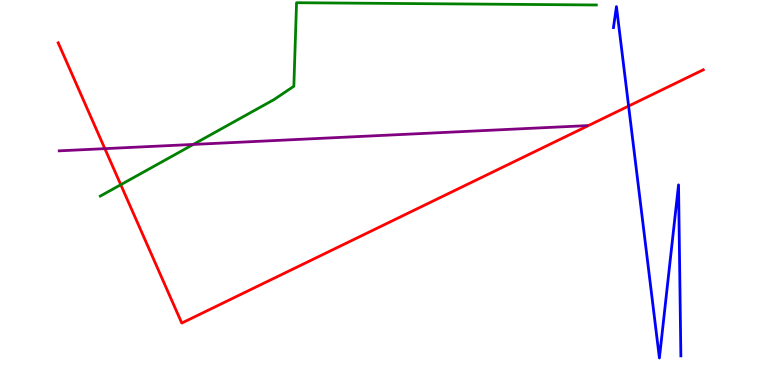[{'lines': ['blue', 'red'], 'intersections': [{'x': 8.11, 'y': 7.25}]}, {'lines': ['green', 'red'], 'intersections': [{'x': 1.56, 'y': 5.2}]}, {'lines': ['purple', 'red'], 'intersections': [{'x': 1.35, 'y': 6.14}]}, {'lines': ['blue', 'green'], 'intersections': []}, {'lines': ['blue', 'purple'], 'intersections': []}, {'lines': ['green', 'purple'], 'intersections': [{'x': 2.49, 'y': 6.25}]}]